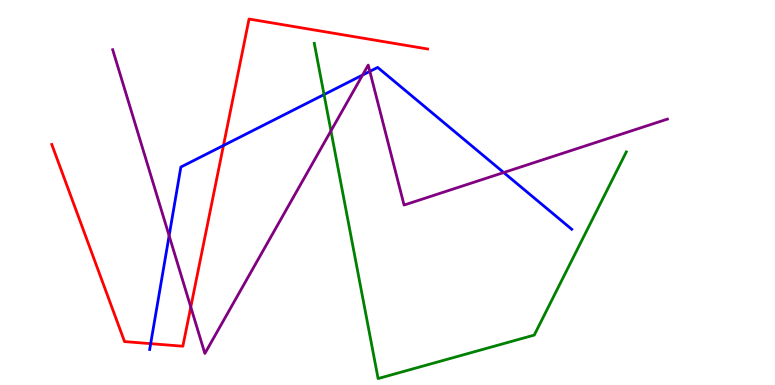[{'lines': ['blue', 'red'], 'intersections': [{'x': 1.94, 'y': 1.07}, {'x': 2.88, 'y': 6.22}]}, {'lines': ['green', 'red'], 'intersections': []}, {'lines': ['purple', 'red'], 'intersections': [{'x': 2.46, 'y': 2.02}]}, {'lines': ['blue', 'green'], 'intersections': [{'x': 4.18, 'y': 7.54}]}, {'lines': ['blue', 'purple'], 'intersections': [{'x': 2.18, 'y': 3.88}, {'x': 4.68, 'y': 8.05}, {'x': 4.77, 'y': 8.15}, {'x': 6.5, 'y': 5.52}]}, {'lines': ['green', 'purple'], 'intersections': [{'x': 4.27, 'y': 6.6}]}]